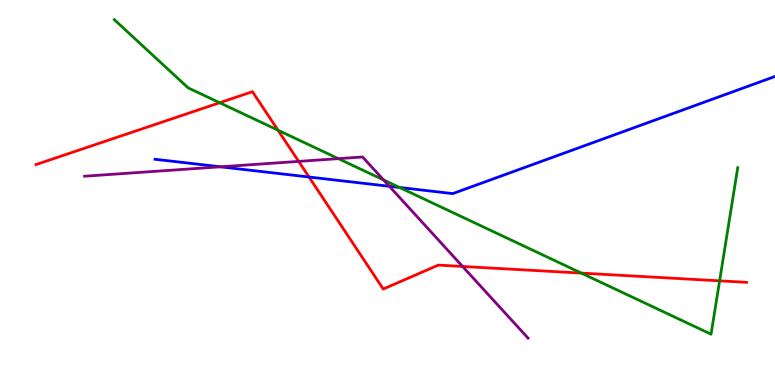[{'lines': ['blue', 'red'], 'intersections': [{'x': 3.99, 'y': 5.4}]}, {'lines': ['green', 'red'], 'intersections': [{'x': 2.83, 'y': 7.33}, {'x': 3.59, 'y': 6.62}, {'x': 7.5, 'y': 2.91}, {'x': 9.29, 'y': 2.71}]}, {'lines': ['purple', 'red'], 'intersections': [{'x': 3.85, 'y': 5.81}, {'x': 5.97, 'y': 3.08}]}, {'lines': ['blue', 'green'], 'intersections': [{'x': 5.16, 'y': 5.13}]}, {'lines': ['blue', 'purple'], 'intersections': [{'x': 2.84, 'y': 5.67}, {'x': 5.02, 'y': 5.16}]}, {'lines': ['green', 'purple'], 'intersections': [{'x': 4.37, 'y': 5.88}, {'x': 4.95, 'y': 5.33}]}]